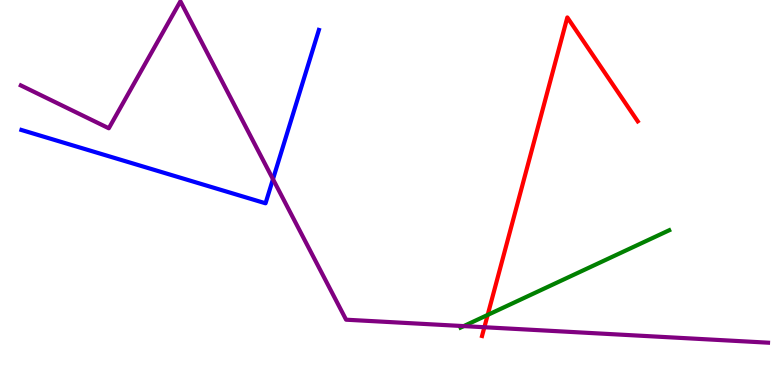[{'lines': ['blue', 'red'], 'intersections': []}, {'lines': ['green', 'red'], 'intersections': [{'x': 6.29, 'y': 1.82}]}, {'lines': ['purple', 'red'], 'intersections': [{'x': 6.25, 'y': 1.5}]}, {'lines': ['blue', 'green'], 'intersections': []}, {'lines': ['blue', 'purple'], 'intersections': [{'x': 3.52, 'y': 5.35}]}, {'lines': ['green', 'purple'], 'intersections': [{'x': 5.98, 'y': 1.53}]}]